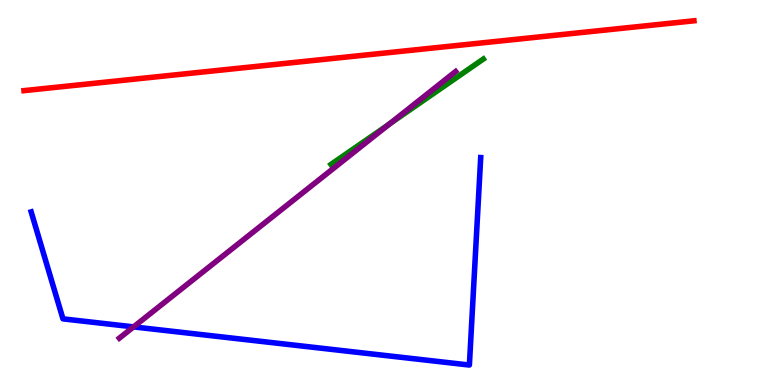[{'lines': ['blue', 'red'], 'intersections': []}, {'lines': ['green', 'red'], 'intersections': []}, {'lines': ['purple', 'red'], 'intersections': []}, {'lines': ['blue', 'green'], 'intersections': []}, {'lines': ['blue', 'purple'], 'intersections': [{'x': 1.72, 'y': 1.51}]}, {'lines': ['green', 'purple'], 'intersections': [{'x': 5.03, 'y': 6.78}]}]